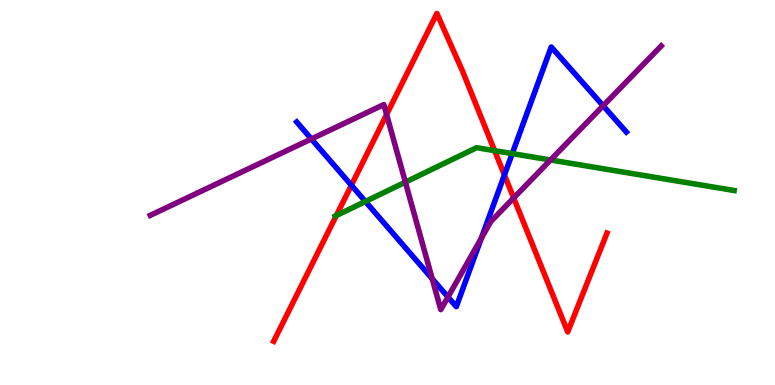[{'lines': ['blue', 'red'], 'intersections': [{'x': 4.53, 'y': 5.19}, {'x': 6.51, 'y': 5.45}]}, {'lines': ['green', 'red'], 'intersections': [{'x': 4.34, 'y': 4.4}, {'x': 6.38, 'y': 6.09}]}, {'lines': ['purple', 'red'], 'intersections': [{'x': 4.99, 'y': 7.03}, {'x': 6.63, 'y': 4.86}]}, {'lines': ['blue', 'green'], 'intersections': [{'x': 4.71, 'y': 4.77}, {'x': 6.61, 'y': 6.01}]}, {'lines': ['blue', 'purple'], 'intersections': [{'x': 4.02, 'y': 6.39}, {'x': 5.58, 'y': 2.76}, {'x': 5.78, 'y': 2.29}, {'x': 6.21, 'y': 3.81}, {'x': 7.78, 'y': 7.25}]}, {'lines': ['green', 'purple'], 'intersections': [{'x': 5.23, 'y': 5.27}, {'x': 7.1, 'y': 5.84}]}]